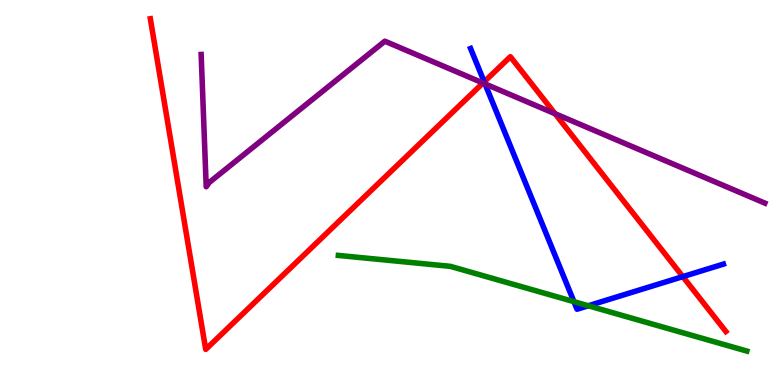[{'lines': ['blue', 'red'], 'intersections': [{'x': 6.25, 'y': 7.87}, {'x': 8.81, 'y': 2.81}]}, {'lines': ['green', 'red'], 'intersections': []}, {'lines': ['purple', 'red'], 'intersections': [{'x': 6.23, 'y': 7.84}, {'x': 7.16, 'y': 7.05}]}, {'lines': ['blue', 'green'], 'intersections': [{'x': 7.41, 'y': 2.16}, {'x': 7.59, 'y': 2.06}]}, {'lines': ['blue', 'purple'], 'intersections': [{'x': 6.26, 'y': 7.82}]}, {'lines': ['green', 'purple'], 'intersections': []}]